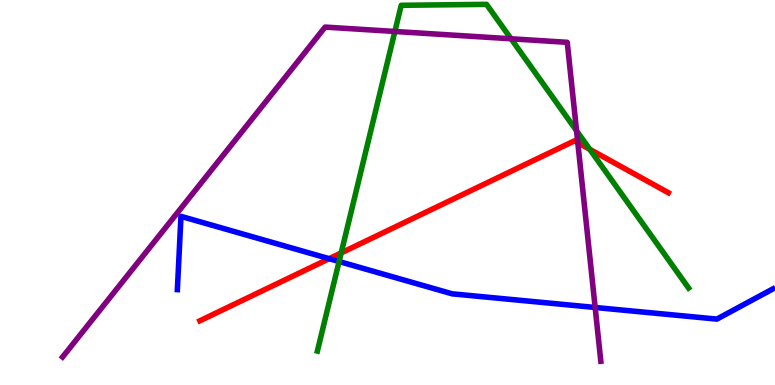[{'lines': ['blue', 'red'], 'intersections': [{'x': 4.25, 'y': 3.28}]}, {'lines': ['green', 'red'], 'intersections': [{'x': 4.4, 'y': 3.43}, {'x': 7.61, 'y': 6.12}]}, {'lines': ['purple', 'red'], 'intersections': [{'x': 7.46, 'y': 6.29}]}, {'lines': ['blue', 'green'], 'intersections': [{'x': 4.38, 'y': 3.21}]}, {'lines': ['blue', 'purple'], 'intersections': [{'x': 7.68, 'y': 2.01}]}, {'lines': ['green', 'purple'], 'intersections': [{'x': 5.1, 'y': 9.18}, {'x': 6.59, 'y': 8.99}, {'x': 7.44, 'y': 6.6}]}]